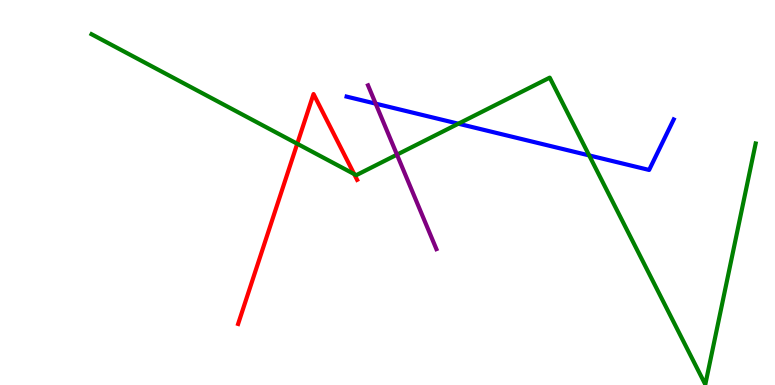[{'lines': ['blue', 'red'], 'intersections': []}, {'lines': ['green', 'red'], 'intersections': [{'x': 3.84, 'y': 6.27}, {'x': 4.57, 'y': 5.48}]}, {'lines': ['purple', 'red'], 'intersections': []}, {'lines': ['blue', 'green'], 'intersections': [{'x': 5.91, 'y': 6.79}, {'x': 7.6, 'y': 5.96}]}, {'lines': ['blue', 'purple'], 'intersections': [{'x': 4.85, 'y': 7.31}]}, {'lines': ['green', 'purple'], 'intersections': [{'x': 5.12, 'y': 5.98}]}]